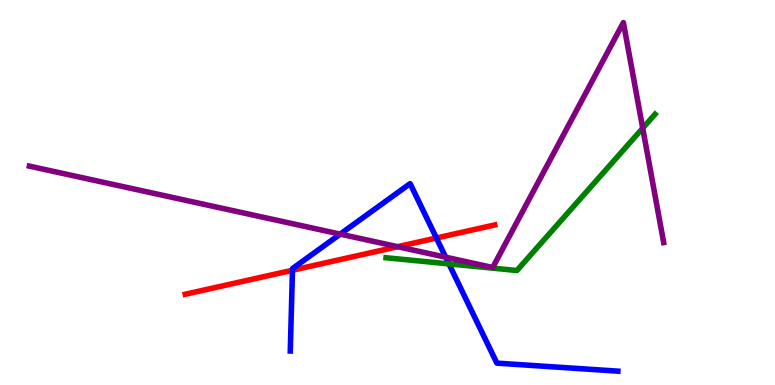[{'lines': ['blue', 'red'], 'intersections': [{'x': 3.77, 'y': 2.98}, {'x': 5.63, 'y': 3.82}]}, {'lines': ['green', 'red'], 'intersections': []}, {'lines': ['purple', 'red'], 'intersections': [{'x': 5.13, 'y': 3.59}]}, {'lines': ['blue', 'green'], 'intersections': [{'x': 5.79, 'y': 3.15}]}, {'lines': ['blue', 'purple'], 'intersections': [{'x': 4.39, 'y': 3.92}, {'x': 5.75, 'y': 3.32}]}, {'lines': ['green', 'purple'], 'intersections': [{'x': 8.29, 'y': 6.67}]}]